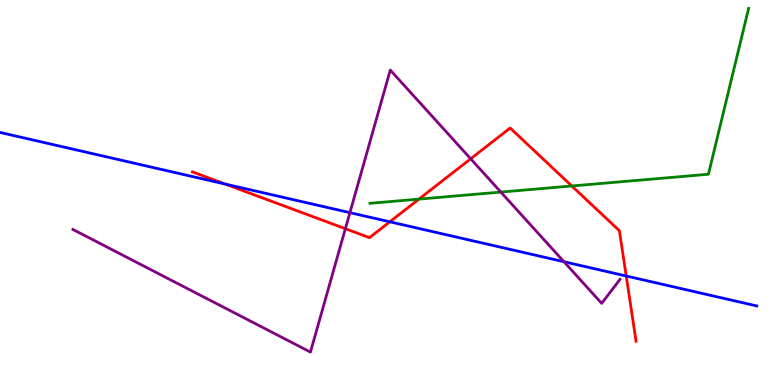[{'lines': ['blue', 'red'], 'intersections': [{'x': 2.9, 'y': 5.22}, {'x': 5.03, 'y': 4.24}, {'x': 8.08, 'y': 2.83}]}, {'lines': ['green', 'red'], 'intersections': [{'x': 5.41, 'y': 4.83}, {'x': 7.38, 'y': 5.17}]}, {'lines': ['purple', 'red'], 'intersections': [{'x': 4.46, 'y': 4.06}, {'x': 6.07, 'y': 5.88}]}, {'lines': ['blue', 'green'], 'intersections': []}, {'lines': ['blue', 'purple'], 'intersections': [{'x': 4.51, 'y': 4.48}, {'x': 7.28, 'y': 3.2}]}, {'lines': ['green', 'purple'], 'intersections': [{'x': 6.46, 'y': 5.01}]}]